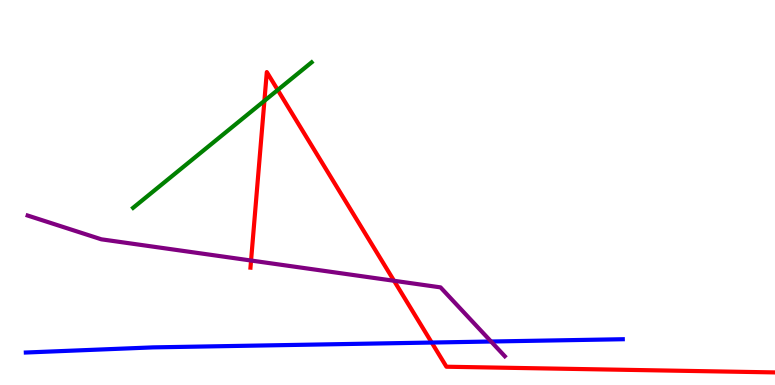[{'lines': ['blue', 'red'], 'intersections': [{'x': 5.57, 'y': 1.1}]}, {'lines': ['green', 'red'], 'intersections': [{'x': 3.41, 'y': 7.38}, {'x': 3.58, 'y': 7.66}]}, {'lines': ['purple', 'red'], 'intersections': [{'x': 3.24, 'y': 3.23}, {'x': 5.08, 'y': 2.71}]}, {'lines': ['blue', 'green'], 'intersections': []}, {'lines': ['blue', 'purple'], 'intersections': [{'x': 6.34, 'y': 1.13}]}, {'lines': ['green', 'purple'], 'intersections': []}]